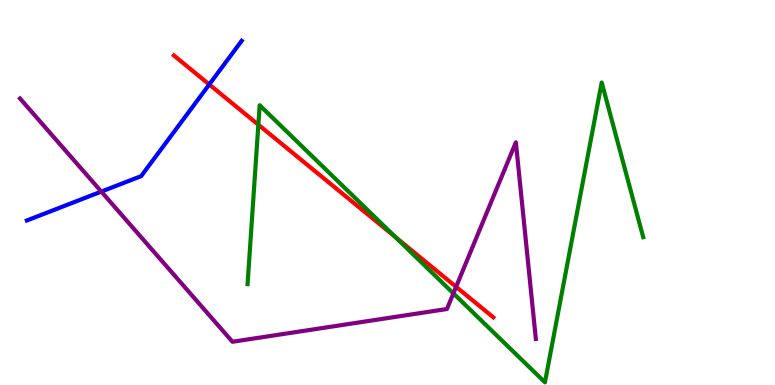[{'lines': ['blue', 'red'], 'intersections': [{'x': 2.7, 'y': 7.81}]}, {'lines': ['green', 'red'], 'intersections': [{'x': 3.33, 'y': 6.76}, {'x': 5.1, 'y': 3.85}]}, {'lines': ['purple', 'red'], 'intersections': [{'x': 5.89, 'y': 2.55}]}, {'lines': ['blue', 'green'], 'intersections': []}, {'lines': ['blue', 'purple'], 'intersections': [{'x': 1.31, 'y': 5.02}]}, {'lines': ['green', 'purple'], 'intersections': [{'x': 5.85, 'y': 2.38}]}]